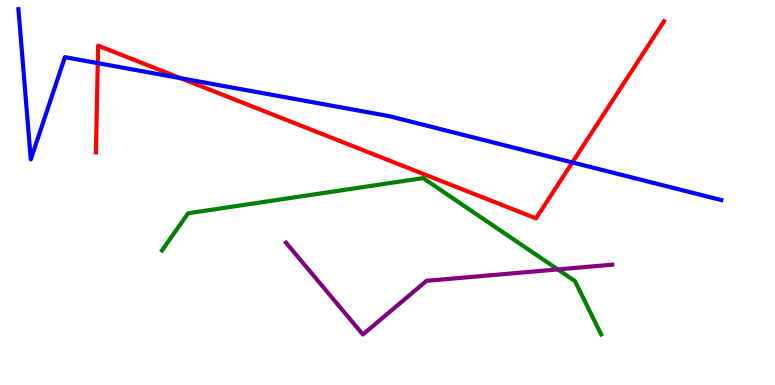[{'lines': ['blue', 'red'], 'intersections': [{'x': 1.26, 'y': 8.36}, {'x': 2.33, 'y': 7.97}, {'x': 7.39, 'y': 5.78}]}, {'lines': ['green', 'red'], 'intersections': []}, {'lines': ['purple', 'red'], 'intersections': []}, {'lines': ['blue', 'green'], 'intersections': []}, {'lines': ['blue', 'purple'], 'intersections': []}, {'lines': ['green', 'purple'], 'intersections': [{'x': 7.2, 'y': 3.0}]}]